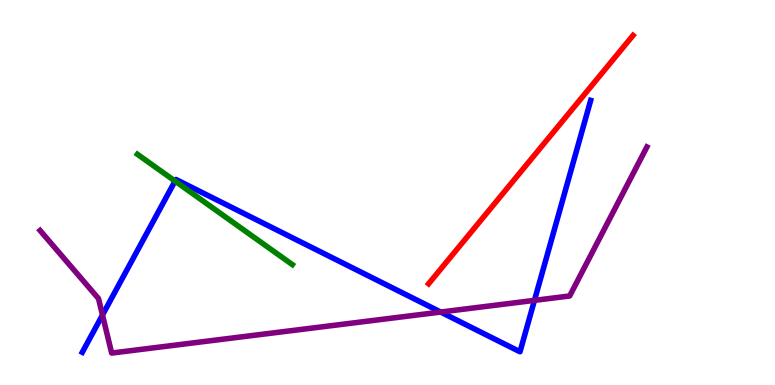[{'lines': ['blue', 'red'], 'intersections': []}, {'lines': ['green', 'red'], 'intersections': []}, {'lines': ['purple', 'red'], 'intersections': []}, {'lines': ['blue', 'green'], 'intersections': [{'x': 2.26, 'y': 5.3}]}, {'lines': ['blue', 'purple'], 'intersections': [{'x': 1.32, 'y': 1.82}, {'x': 5.69, 'y': 1.89}, {'x': 6.9, 'y': 2.2}]}, {'lines': ['green', 'purple'], 'intersections': []}]